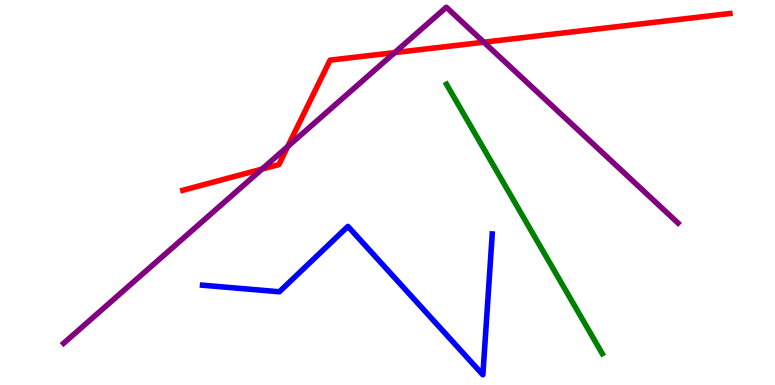[{'lines': ['blue', 'red'], 'intersections': []}, {'lines': ['green', 'red'], 'intersections': []}, {'lines': ['purple', 'red'], 'intersections': [{'x': 3.38, 'y': 5.61}, {'x': 3.71, 'y': 6.2}, {'x': 5.09, 'y': 8.63}, {'x': 6.24, 'y': 8.9}]}, {'lines': ['blue', 'green'], 'intersections': []}, {'lines': ['blue', 'purple'], 'intersections': []}, {'lines': ['green', 'purple'], 'intersections': []}]